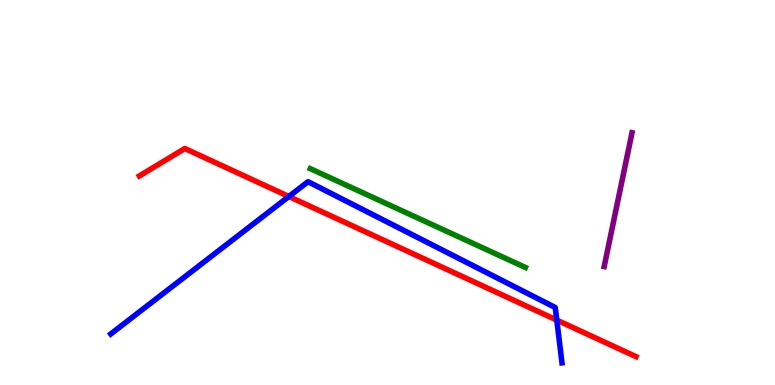[{'lines': ['blue', 'red'], 'intersections': [{'x': 3.73, 'y': 4.9}, {'x': 7.18, 'y': 1.69}]}, {'lines': ['green', 'red'], 'intersections': []}, {'lines': ['purple', 'red'], 'intersections': []}, {'lines': ['blue', 'green'], 'intersections': []}, {'lines': ['blue', 'purple'], 'intersections': []}, {'lines': ['green', 'purple'], 'intersections': []}]